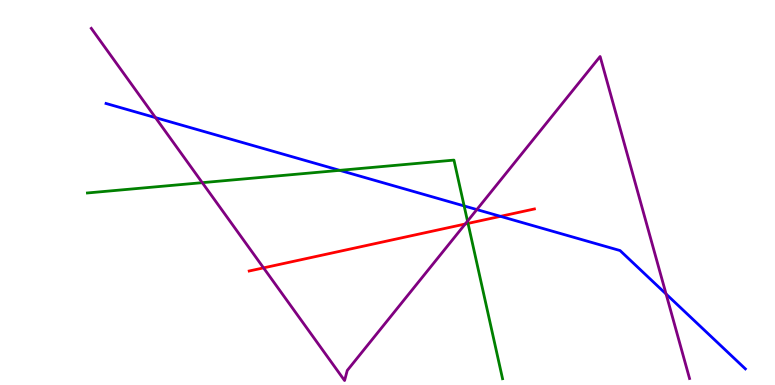[{'lines': ['blue', 'red'], 'intersections': [{'x': 6.46, 'y': 4.38}]}, {'lines': ['green', 'red'], 'intersections': [{'x': 6.04, 'y': 4.2}]}, {'lines': ['purple', 'red'], 'intersections': [{'x': 3.4, 'y': 3.04}, {'x': 6.0, 'y': 4.18}]}, {'lines': ['blue', 'green'], 'intersections': [{'x': 4.38, 'y': 5.58}, {'x': 5.99, 'y': 4.65}]}, {'lines': ['blue', 'purple'], 'intersections': [{'x': 2.01, 'y': 6.94}, {'x': 6.15, 'y': 4.56}, {'x': 8.59, 'y': 2.36}]}, {'lines': ['green', 'purple'], 'intersections': [{'x': 2.61, 'y': 5.26}, {'x': 6.03, 'y': 4.26}]}]